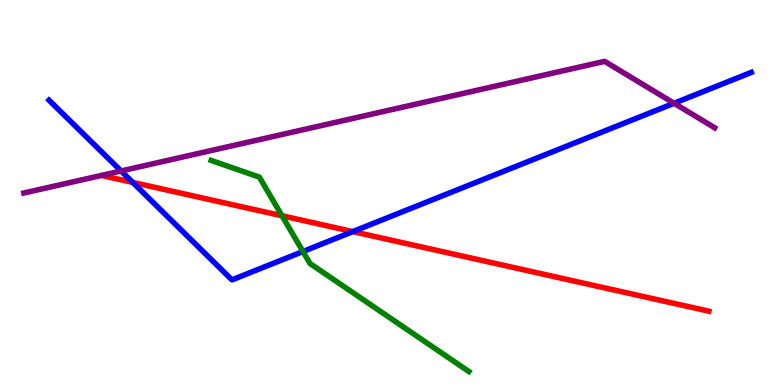[{'lines': ['blue', 'red'], 'intersections': [{'x': 1.71, 'y': 5.26}, {'x': 4.55, 'y': 3.98}]}, {'lines': ['green', 'red'], 'intersections': [{'x': 3.64, 'y': 4.4}]}, {'lines': ['purple', 'red'], 'intersections': []}, {'lines': ['blue', 'green'], 'intersections': [{'x': 3.91, 'y': 3.47}]}, {'lines': ['blue', 'purple'], 'intersections': [{'x': 1.56, 'y': 5.56}, {'x': 8.7, 'y': 7.32}]}, {'lines': ['green', 'purple'], 'intersections': []}]